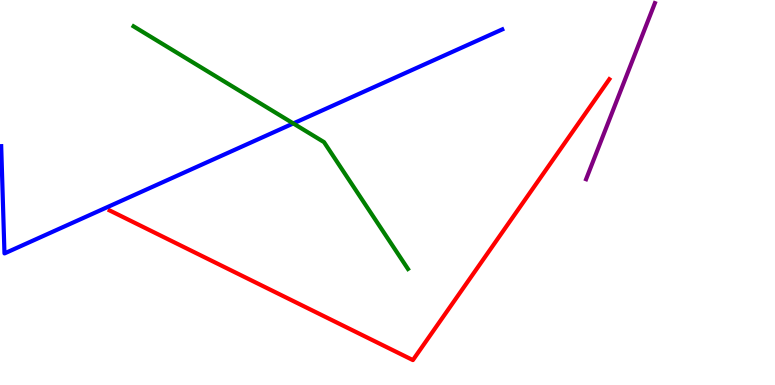[{'lines': ['blue', 'red'], 'intersections': []}, {'lines': ['green', 'red'], 'intersections': []}, {'lines': ['purple', 'red'], 'intersections': []}, {'lines': ['blue', 'green'], 'intersections': [{'x': 3.78, 'y': 6.79}]}, {'lines': ['blue', 'purple'], 'intersections': []}, {'lines': ['green', 'purple'], 'intersections': []}]